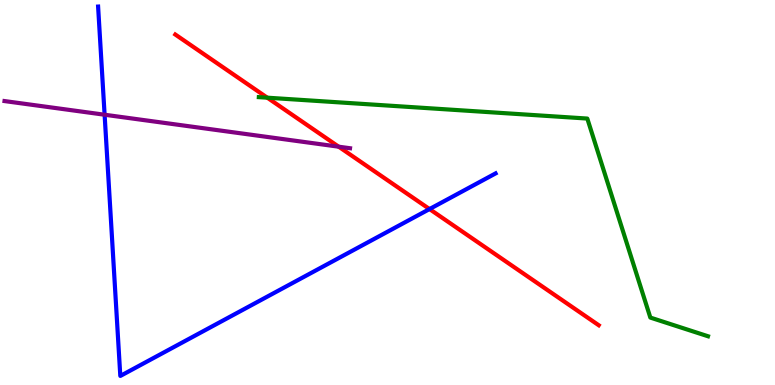[{'lines': ['blue', 'red'], 'intersections': [{'x': 5.54, 'y': 4.57}]}, {'lines': ['green', 'red'], 'intersections': [{'x': 3.45, 'y': 7.46}]}, {'lines': ['purple', 'red'], 'intersections': [{'x': 4.37, 'y': 6.19}]}, {'lines': ['blue', 'green'], 'intersections': []}, {'lines': ['blue', 'purple'], 'intersections': [{'x': 1.35, 'y': 7.02}]}, {'lines': ['green', 'purple'], 'intersections': []}]